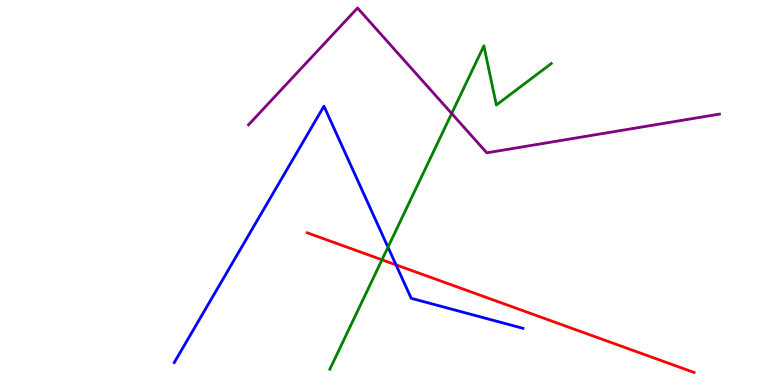[{'lines': ['blue', 'red'], 'intersections': [{'x': 5.11, 'y': 3.12}]}, {'lines': ['green', 'red'], 'intersections': [{'x': 4.93, 'y': 3.25}]}, {'lines': ['purple', 'red'], 'intersections': []}, {'lines': ['blue', 'green'], 'intersections': [{'x': 5.01, 'y': 3.58}]}, {'lines': ['blue', 'purple'], 'intersections': []}, {'lines': ['green', 'purple'], 'intersections': [{'x': 5.83, 'y': 7.05}]}]